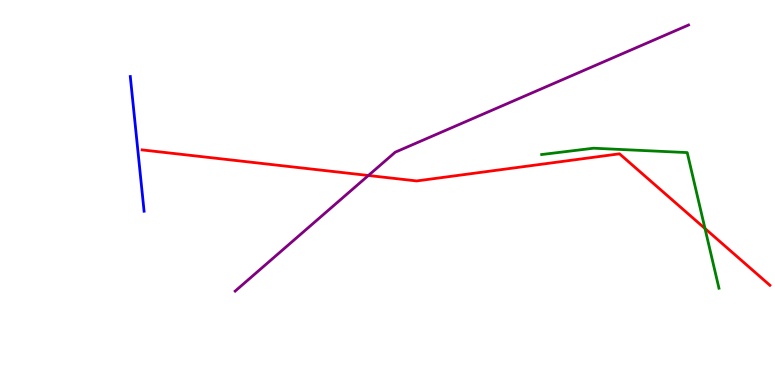[{'lines': ['blue', 'red'], 'intersections': []}, {'lines': ['green', 'red'], 'intersections': [{'x': 9.1, 'y': 4.06}]}, {'lines': ['purple', 'red'], 'intersections': [{'x': 4.75, 'y': 5.44}]}, {'lines': ['blue', 'green'], 'intersections': []}, {'lines': ['blue', 'purple'], 'intersections': []}, {'lines': ['green', 'purple'], 'intersections': []}]